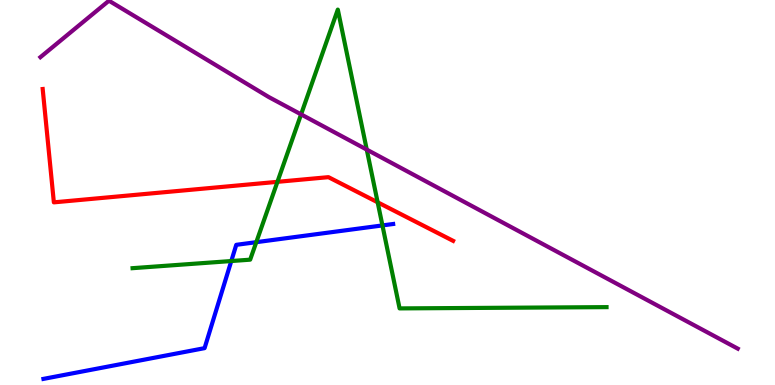[{'lines': ['blue', 'red'], 'intersections': []}, {'lines': ['green', 'red'], 'intersections': [{'x': 3.58, 'y': 5.28}, {'x': 4.87, 'y': 4.75}]}, {'lines': ['purple', 'red'], 'intersections': []}, {'lines': ['blue', 'green'], 'intersections': [{'x': 2.98, 'y': 3.22}, {'x': 3.31, 'y': 3.71}, {'x': 4.93, 'y': 4.14}]}, {'lines': ['blue', 'purple'], 'intersections': []}, {'lines': ['green', 'purple'], 'intersections': [{'x': 3.88, 'y': 7.03}, {'x': 4.73, 'y': 6.11}]}]